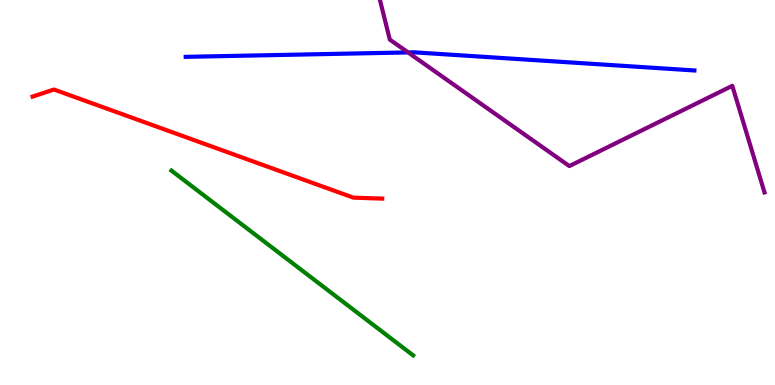[{'lines': ['blue', 'red'], 'intersections': []}, {'lines': ['green', 'red'], 'intersections': []}, {'lines': ['purple', 'red'], 'intersections': []}, {'lines': ['blue', 'green'], 'intersections': []}, {'lines': ['blue', 'purple'], 'intersections': [{'x': 5.26, 'y': 8.64}]}, {'lines': ['green', 'purple'], 'intersections': []}]